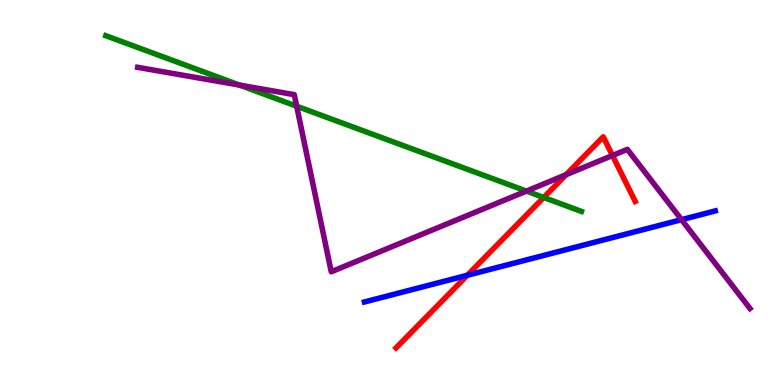[{'lines': ['blue', 'red'], 'intersections': [{'x': 6.03, 'y': 2.85}]}, {'lines': ['green', 'red'], 'intersections': [{'x': 7.02, 'y': 4.87}]}, {'lines': ['purple', 'red'], 'intersections': [{'x': 7.3, 'y': 5.46}, {'x': 7.9, 'y': 5.96}]}, {'lines': ['blue', 'green'], 'intersections': []}, {'lines': ['blue', 'purple'], 'intersections': [{'x': 8.79, 'y': 4.29}]}, {'lines': ['green', 'purple'], 'intersections': [{'x': 3.09, 'y': 7.79}, {'x': 3.83, 'y': 7.24}, {'x': 6.79, 'y': 5.04}]}]